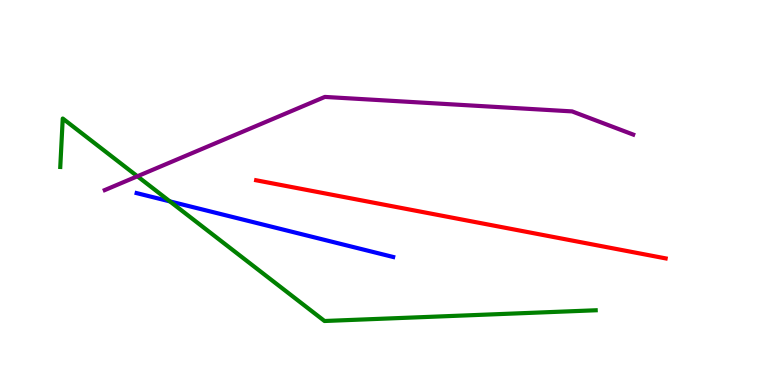[{'lines': ['blue', 'red'], 'intersections': []}, {'lines': ['green', 'red'], 'intersections': []}, {'lines': ['purple', 'red'], 'intersections': []}, {'lines': ['blue', 'green'], 'intersections': [{'x': 2.19, 'y': 4.77}]}, {'lines': ['blue', 'purple'], 'intersections': []}, {'lines': ['green', 'purple'], 'intersections': [{'x': 1.77, 'y': 5.42}]}]